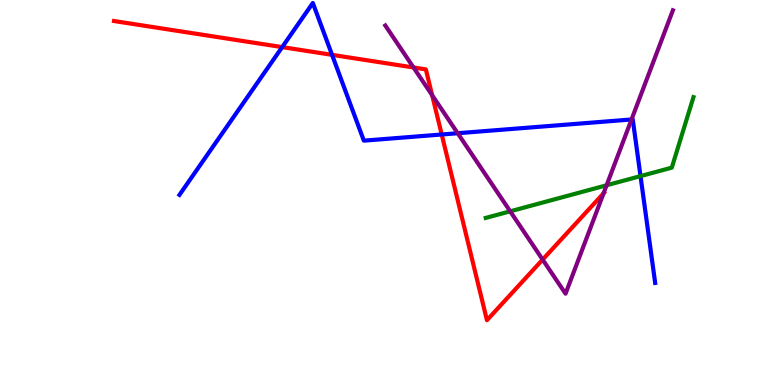[{'lines': ['blue', 'red'], 'intersections': [{'x': 3.64, 'y': 8.78}, {'x': 4.28, 'y': 8.58}, {'x': 5.7, 'y': 6.51}]}, {'lines': ['green', 'red'], 'intersections': []}, {'lines': ['purple', 'red'], 'intersections': [{'x': 5.34, 'y': 8.25}, {'x': 5.58, 'y': 7.53}, {'x': 7.0, 'y': 3.26}, {'x': 7.79, 'y': 4.98}]}, {'lines': ['blue', 'green'], 'intersections': [{'x': 8.26, 'y': 5.43}]}, {'lines': ['blue', 'purple'], 'intersections': [{'x': 5.91, 'y': 6.54}, {'x': 8.15, 'y': 6.9}]}, {'lines': ['green', 'purple'], 'intersections': [{'x': 6.58, 'y': 4.51}, {'x': 7.83, 'y': 5.19}]}]